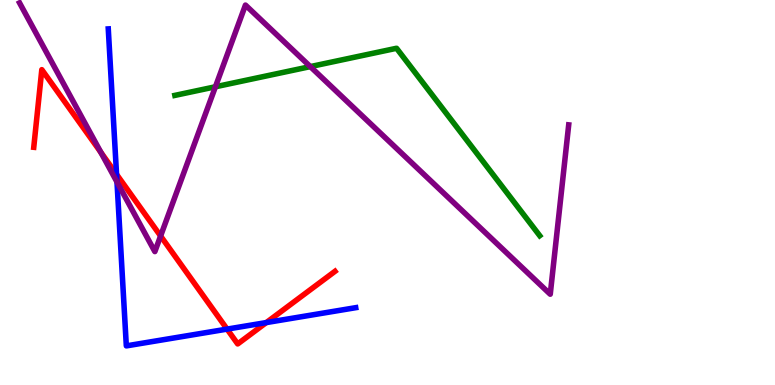[{'lines': ['blue', 'red'], 'intersections': [{'x': 1.5, 'y': 5.47}, {'x': 2.93, 'y': 1.45}, {'x': 3.44, 'y': 1.62}]}, {'lines': ['green', 'red'], 'intersections': []}, {'lines': ['purple', 'red'], 'intersections': [{'x': 1.3, 'y': 6.04}, {'x': 2.07, 'y': 3.87}]}, {'lines': ['blue', 'green'], 'intersections': []}, {'lines': ['blue', 'purple'], 'intersections': [{'x': 1.51, 'y': 5.27}]}, {'lines': ['green', 'purple'], 'intersections': [{'x': 2.78, 'y': 7.75}, {'x': 4.0, 'y': 8.27}]}]